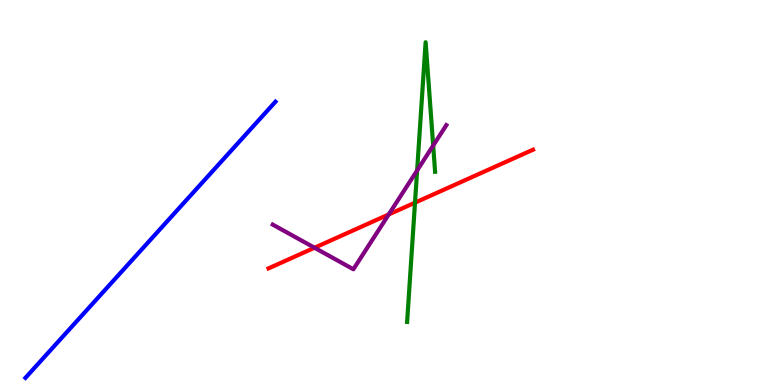[{'lines': ['blue', 'red'], 'intersections': []}, {'lines': ['green', 'red'], 'intersections': [{'x': 5.35, 'y': 4.74}]}, {'lines': ['purple', 'red'], 'intersections': [{'x': 4.06, 'y': 3.57}, {'x': 5.02, 'y': 4.43}]}, {'lines': ['blue', 'green'], 'intersections': []}, {'lines': ['blue', 'purple'], 'intersections': []}, {'lines': ['green', 'purple'], 'intersections': [{'x': 5.38, 'y': 5.57}, {'x': 5.59, 'y': 6.22}]}]